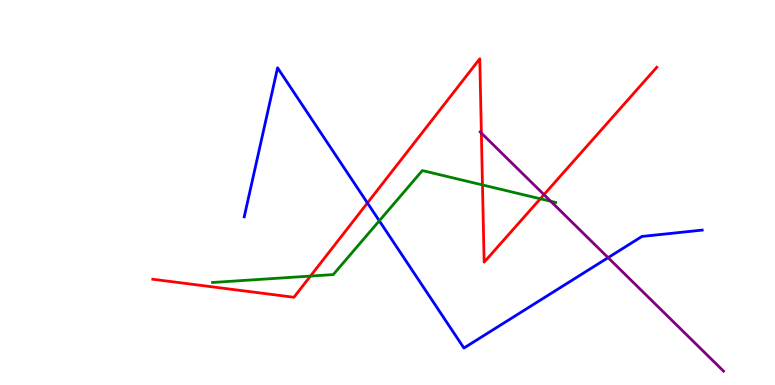[{'lines': ['blue', 'red'], 'intersections': [{'x': 4.74, 'y': 4.73}]}, {'lines': ['green', 'red'], 'intersections': [{'x': 4.01, 'y': 2.83}, {'x': 6.23, 'y': 5.2}, {'x': 6.97, 'y': 4.84}]}, {'lines': ['purple', 'red'], 'intersections': [{'x': 6.21, 'y': 6.54}, {'x': 7.02, 'y': 4.94}]}, {'lines': ['blue', 'green'], 'intersections': [{'x': 4.89, 'y': 4.26}]}, {'lines': ['blue', 'purple'], 'intersections': [{'x': 7.85, 'y': 3.31}]}, {'lines': ['green', 'purple'], 'intersections': [{'x': 7.11, 'y': 4.77}]}]